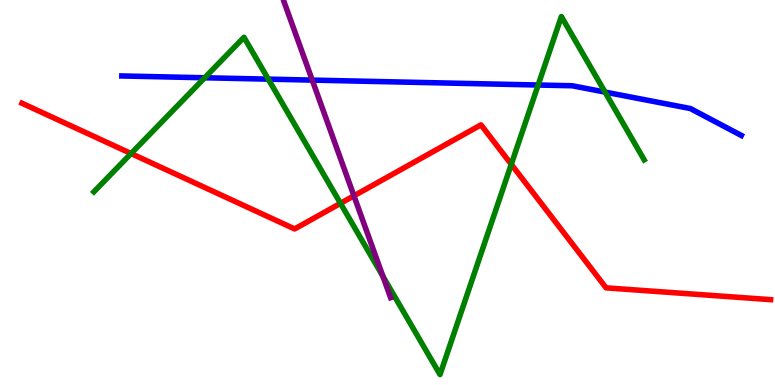[{'lines': ['blue', 'red'], 'intersections': []}, {'lines': ['green', 'red'], 'intersections': [{'x': 1.69, 'y': 6.01}, {'x': 4.39, 'y': 4.72}, {'x': 6.6, 'y': 5.73}]}, {'lines': ['purple', 'red'], 'intersections': [{'x': 4.57, 'y': 4.91}]}, {'lines': ['blue', 'green'], 'intersections': [{'x': 2.64, 'y': 7.98}, {'x': 3.46, 'y': 7.94}, {'x': 6.94, 'y': 7.79}, {'x': 7.81, 'y': 7.61}]}, {'lines': ['blue', 'purple'], 'intersections': [{'x': 4.03, 'y': 7.92}]}, {'lines': ['green', 'purple'], 'intersections': [{'x': 4.94, 'y': 2.82}]}]